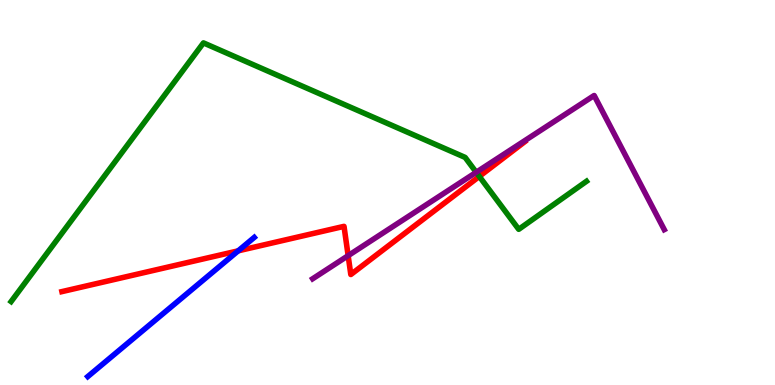[{'lines': ['blue', 'red'], 'intersections': [{'x': 3.07, 'y': 3.48}]}, {'lines': ['green', 'red'], 'intersections': [{'x': 6.18, 'y': 5.42}]}, {'lines': ['purple', 'red'], 'intersections': [{'x': 4.49, 'y': 3.36}]}, {'lines': ['blue', 'green'], 'intersections': []}, {'lines': ['blue', 'purple'], 'intersections': []}, {'lines': ['green', 'purple'], 'intersections': [{'x': 6.14, 'y': 5.53}]}]